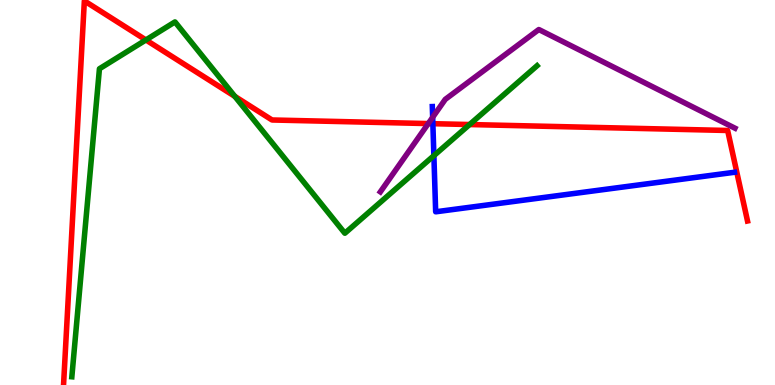[{'lines': ['blue', 'red'], 'intersections': [{'x': 5.59, 'y': 6.79}]}, {'lines': ['green', 'red'], 'intersections': [{'x': 1.88, 'y': 8.96}, {'x': 3.03, 'y': 7.5}, {'x': 6.06, 'y': 6.77}]}, {'lines': ['purple', 'red'], 'intersections': [{'x': 5.53, 'y': 6.79}]}, {'lines': ['blue', 'green'], 'intersections': [{'x': 5.6, 'y': 5.96}]}, {'lines': ['blue', 'purple'], 'intersections': [{'x': 5.58, 'y': 6.95}]}, {'lines': ['green', 'purple'], 'intersections': []}]